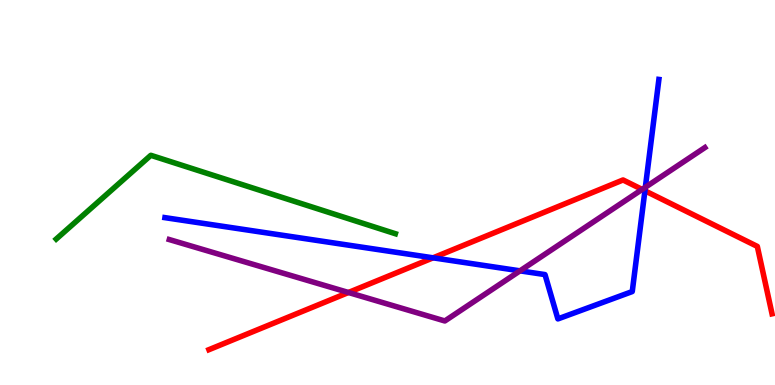[{'lines': ['blue', 'red'], 'intersections': [{'x': 5.59, 'y': 3.3}, {'x': 8.32, 'y': 5.04}]}, {'lines': ['green', 'red'], 'intersections': []}, {'lines': ['purple', 'red'], 'intersections': [{'x': 4.5, 'y': 2.4}, {'x': 8.29, 'y': 5.08}]}, {'lines': ['blue', 'green'], 'intersections': []}, {'lines': ['blue', 'purple'], 'intersections': [{'x': 6.71, 'y': 2.97}, {'x': 8.33, 'y': 5.14}]}, {'lines': ['green', 'purple'], 'intersections': []}]